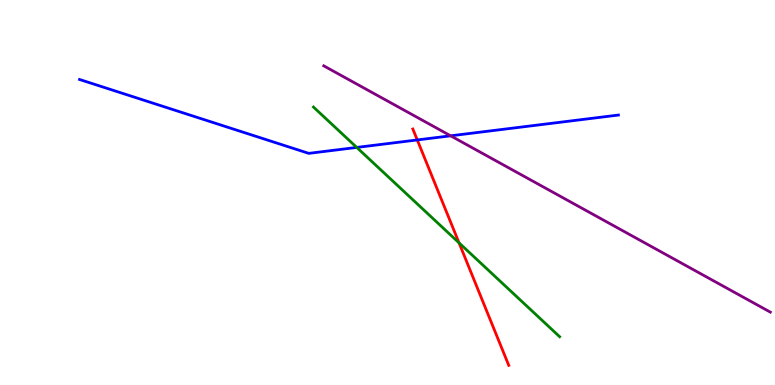[{'lines': ['blue', 'red'], 'intersections': [{'x': 5.38, 'y': 6.37}]}, {'lines': ['green', 'red'], 'intersections': [{'x': 5.92, 'y': 3.69}]}, {'lines': ['purple', 'red'], 'intersections': []}, {'lines': ['blue', 'green'], 'intersections': [{'x': 4.6, 'y': 6.17}]}, {'lines': ['blue', 'purple'], 'intersections': [{'x': 5.81, 'y': 6.47}]}, {'lines': ['green', 'purple'], 'intersections': []}]